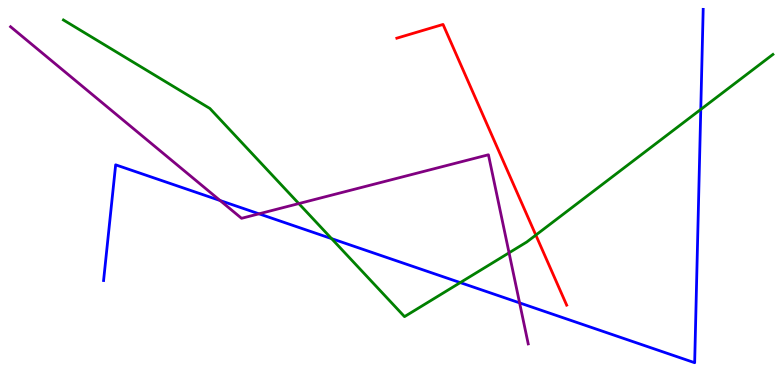[{'lines': ['blue', 'red'], 'intersections': []}, {'lines': ['green', 'red'], 'intersections': [{'x': 6.91, 'y': 3.89}]}, {'lines': ['purple', 'red'], 'intersections': []}, {'lines': ['blue', 'green'], 'intersections': [{'x': 4.28, 'y': 3.8}, {'x': 5.94, 'y': 2.66}, {'x': 9.04, 'y': 7.16}]}, {'lines': ['blue', 'purple'], 'intersections': [{'x': 2.84, 'y': 4.79}, {'x': 3.34, 'y': 4.45}, {'x': 6.7, 'y': 2.13}]}, {'lines': ['green', 'purple'], 'intersections': [{'x': 3.86, 'y': 4.71}, {'x': 6.57, 'y': 3.43}]}]